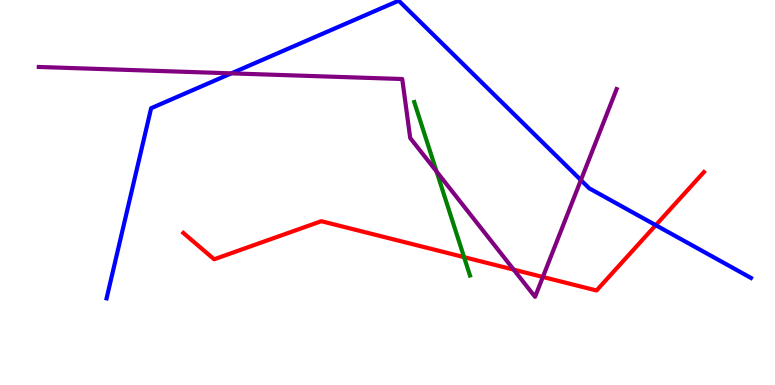[{'lines': ['blue', 'red'], 'intersections': [{'x': 8.46, 'y': 4.15}]}, {'lines': ['green', 'red'], 'intersections': [{'x': 5.99, 'y': 3.32}]}, {'lines': ['purple', 'red'], 'intersections': [{'x': 6.63, 'y': 3.0}, {'x': 7.0, 'y': 2.81}]}, {'lines': ['blue', 'green'], 'intersections': []}, {'lines': ['blue', 'purple'], 'intersections': [{'x': 2.99, 'y': 8.09}, {'x': 7.5, 'y': 5.32}]}, {'lines': ['green', 'purple'], 'intersections': [{'x': 5.63, 'y': 5.55}]}]